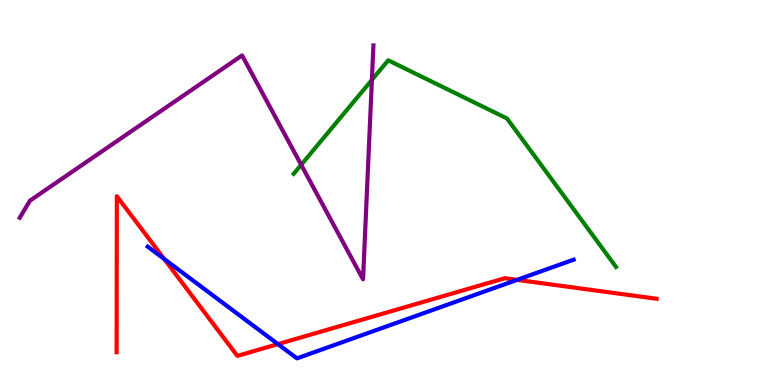[{'lines': ['blue', 'red'], 'intersections': [{'x': 2.12, 'y': 3.27}, {'x': 3.59, 'y': 1.06}, {'x': 6.67, 'y': 2.73}]}, {'lines': ['green', 'red'], 'intersections': []}, {'lines': ['purple', 'red'], 'intersections': []}, {'lines': ['blue', 'green'], 'intersections': []}, {'lines': ['blue', 'purple'], 'intersections': []}, {'lines': ['green', 'purple'], 'intersections': [{'x': 3.89, 'y': 5.72}, {'x': 4.8, 'y': 7.92}]}]